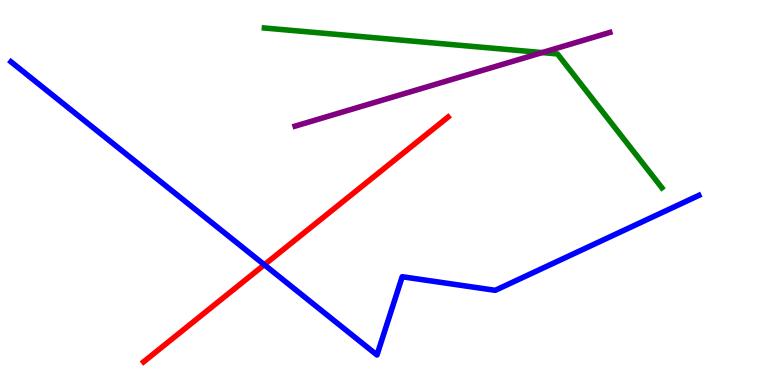[{'lines': ['blue', 'red'], 'intersections': [{'x': 3.41, 'y': 3.12}]}, {'lines': ['green', 'red'], 'intersections': []}, {'lines': ['purple', 'red'], 'intersections': []}, {'lines': ['blue', 'green'], 'intersections': []}, {'lines': ['blue', 'purple'], 'intersections': []}, {'lines': ['green', 'purple'], 'intersections': [{'x': 7.0, 'y': 8.63}]}]